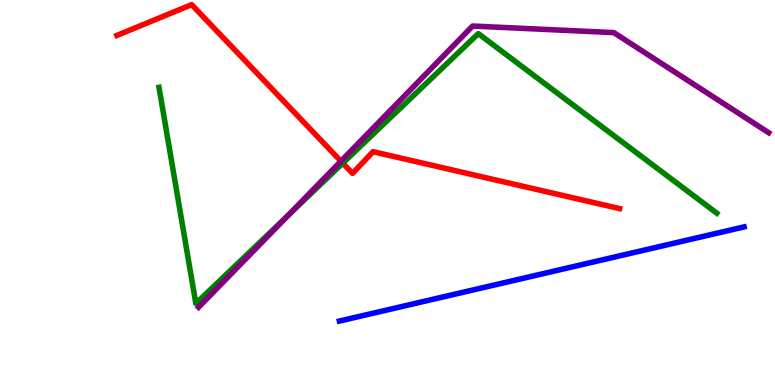[{'lines': ['blue', 'red'], 'intersections': []}, {'lines': ['green', 'red'], 'intersections': [{'x': 4.42, 'y': 5.76}]}, {'lines': ['purple', 'red'], 'intersections': [{'x': 4.4, 'y': 5.81}]}, {'lines': ['blue', 'green'], 'intersections': []}, {'lines': ['blue', 'purple'], 'intersections': []}, {'lines': ['green', 'purple'], 'intersections': [{'x': 3.72, 'y': 4.41}]}]